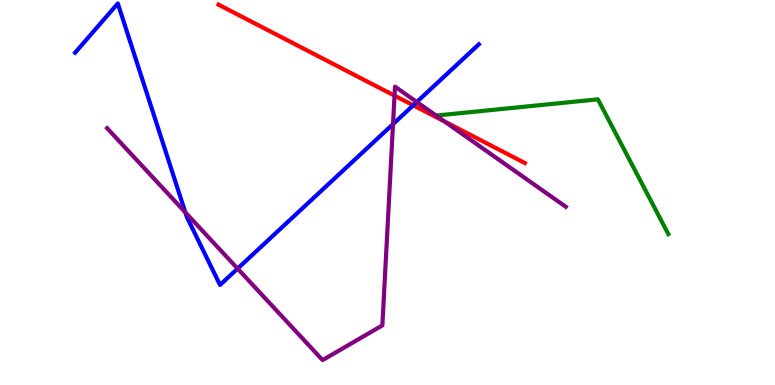[{'lines': ['blue', 'red'], 'intersections': [{'x': 5.33, 'y': 7.26}]}, {'lines': ['green', 'red'], 'intersections': []}, {'lines': ['purple', 'red'], 'intersections': [{'x': 5.09, 'y': 7.52}, {'x': 5.74, 'y': 6.84}]}, {'lines': ['blue', 'green'], 'intersections': []}, {'lines': ['blue', 'purple'], 'intersections': [{'x': 2.39, 'y': 4.48}, {'x': 3.07, 'y': 3.02}, {'x': 5.07, 'y': 6.78}, {'x': 5.38, 'y': 7.35}]}, {'lines': ['green', 'purple'], 'intersections': []}]